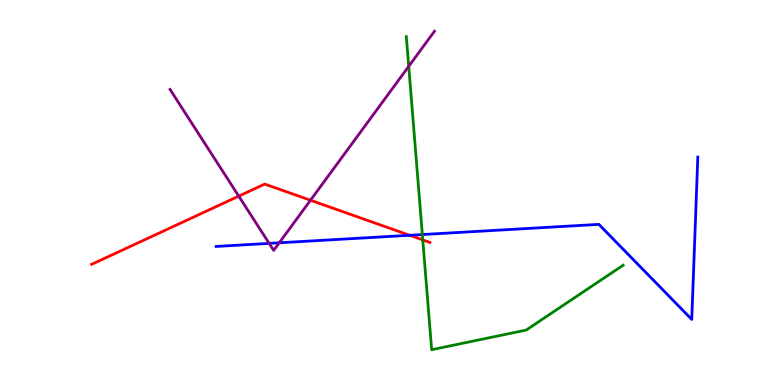[{'lines': ['blue', 'red'], 'intersections': [{'x': 5.29, 'y': 3.89}]}, {'lines': ['green', 'red'], 'intersections': [{'x': 5.46, 'y': 3.77}]}, {'lines': ['purple', 'red'], 'intersections': [{'x': 3.08, 'y': 4.91}, {'x': 4.01, 'y': 4.8}]}, {'lines': ['blue', 'green'], 'intersections': [{'x': 5.45, 'y': 3.91}]}, {'lines': ['blue', 'purple'], 'intersections': [{'x': 3.47, 'y': 3.68}, {'x': 3.6, 'y': 3.69}]}, {'lines': ['green', 'purple'], 'intersections': [{'x': 5.27, 'y': 8.28}]}]